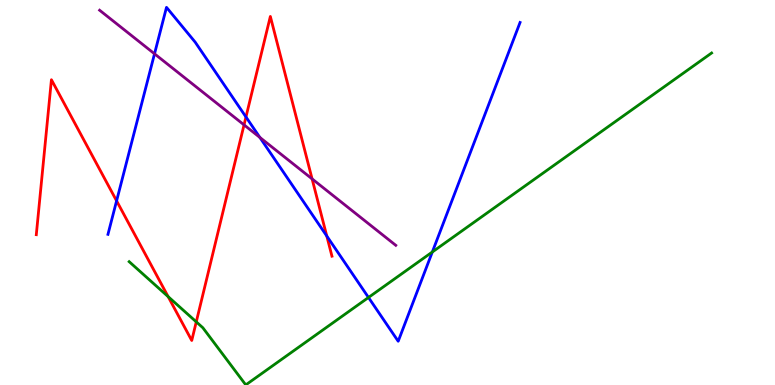[{'lines': ['blue', 'red'], 'intersections': [{'x': 1.5, 'y': 4.78}, {'x': 3.17, 'y': 6.96}, {'x': 4.22, 'y': 3.87}]}, {'lines': ['green', 'red'], 'intersections': [{'x': 2.17, 'y': 2.3}, {'x': 2.53, 'y': 1.64}]}, {'lines': ['purple', 'red'], 'intersections': [{'x': 3.15, 'y': 6.76}, {'x': 4.03, 'y': 5.35}]}, {'lines': ['blue', 'green'], 'intersections': [{'x': 4.75, 'y': 2.27}, {'x': 5.58, 'y': 3.45}]}, {'lines': ['blue', 'purple'], 'intersections': [{'x': 1.99, 'y': 8.6}, {'x': 3.35, 'y': 6.43}]}, {'lines': ['green', 'purple'], 'intersections': []}]